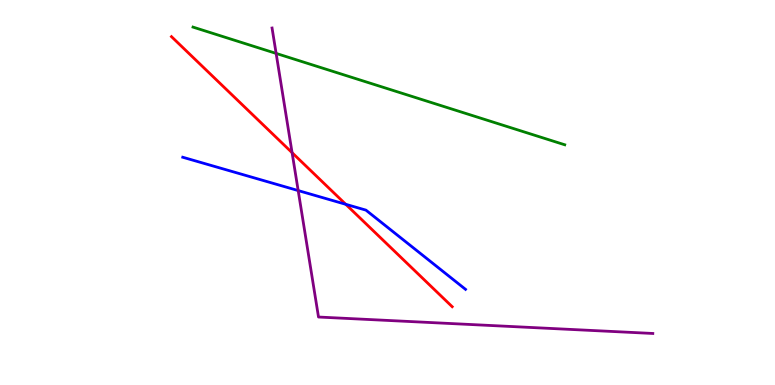[{'lines': ['blue', 'red'], 'intersections': [{'x': 4.46, 'y': 4.69}]}, {'lines': ['green', 'red'], 'intersections': []}, {'lines': ['purple', 'red'], 'intersections': [{'x': 3.77, 'y': 6.03}]}, {'lines': ['blue', 'green'], 'intersections': []}, {'lines': ['blue', 'purple'], 'intersections': [{'x': 3.85, 'y': 5.05}]}, {'lines': ['green', 'purple'], 'intersections': [{'x': 3.56, 'y': 8.61}]}]